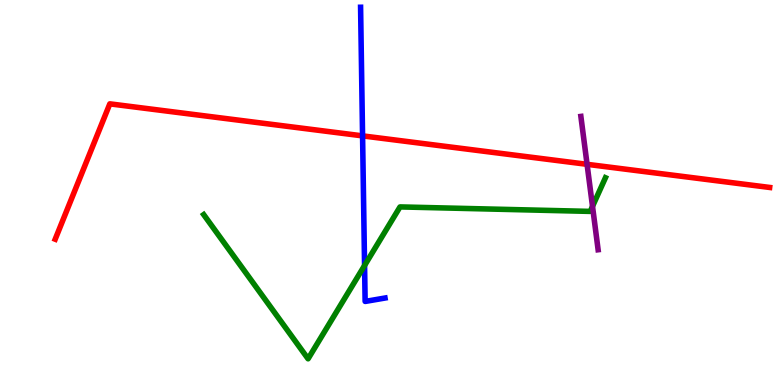[{'lines': ['blue', 'red'], 'intersections': [{'x': 4.68, 'y': 6.47}]}, {'lines': ['green', 'red'], 'intersections': []}, {'lines': ['purple', 'red'], 'intersections': [{'x': 7.58, 'y': 5.73}]}, {'lines': ['blue', 'green'], 'intersections': [{'x': 4.7, 'y': 3.1}]}, {'lines': ['blue', 'purple'], 'intersections': []}, {'lines': ['green', 'purple'], 'intersections': [{'x': 7.65, 'y': 4.64}]}]